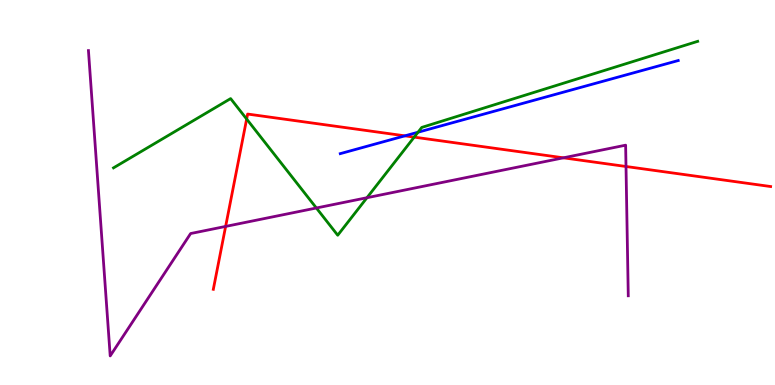[{'lines': ['blue', 'red'], 'intersections': [{'x': 5.22, 'y': 6.47}]}, {'lines': ['green', 'red'], 'intersections': [{'x': 3.18, 'y': 6.91}, {'x': 5.34, 'y': 6.44}]}, {'lines': ['purple', 'red'], 'intersections': [{'x': 2.91, 'y': 4.12}, {'x': 7.27, 'y': 5.9}, {'x': 8.08, 'y': 5.68}]}, {'lines': ['blue', 'green'], 'intersections': [{'x': 5.39, 'y': 6.57}]}, {'lines': ['blue', 'purple'], 'intersections': []}, {'lines': ['green', 'purple'], 'intersections': [{'x': 4.08, 'y': 4.6}, {'x': 4.74, 'y': 4.86}]}]